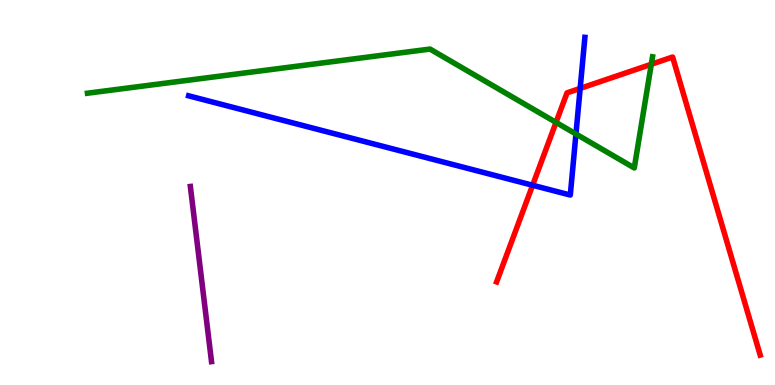[{'lines': ['blue', 'red'], 'intersections': [{'x': 6.87, 'y': 5.19}, {'x': 7.49, 'y': 7.7}]}, {'lines': ['green', 'red'], 'intersections': [{'x': 7.17, 'y': 6.82}, {'x': 8.4, 'y': 8.33}]}, {'lines': ['purple', 'red'], 'intersections': []}, {'lines': ['blue', 'green'], 'intersections': [{'x': 7.43, 'y': 6.52}]}, {'lines': ['blue', 'purple'], 'intersections': []}, {'lines': ['green', 'purple'], 'intersections': []}]